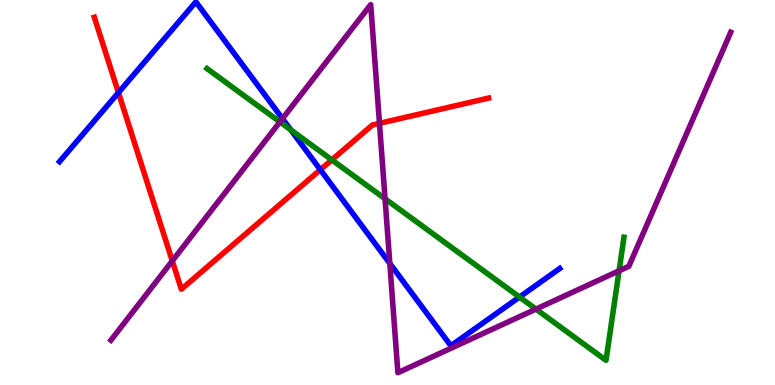[{'lines': ['blue', 'red'], 'intersections': [{'x': 1.53, 'y': 7.59}, {'x': 4.13, 'y': 5.59}]}, {'lines': ['green', 'red'], 'intersections': [{'x': 4.28, 'y': 5.85}]}, {'lines': ['purple', 'red'], 'intersections': [{'x': 2.22, 'y': 3.22}, {'x': 4.9, 'y': 6.8}]}, {'lines': ['blue', 'green'], 'intersections': [{'x': 3.75, 'y': 6.63}, {'x': 6.7, 'y': 2.28}]}, {'lines': ['blue', 'purple'], 'intersections': [{'x': 3.64, 'y': 6.92}, {'x': 5.03, 'y': 3.16}]}, {'lines': ['green', 'purple'], 'intersections': [{'x': 3.61, 'y': 6.83}, {'x': 4.97, 'y': 4.84}, {'x': 6.92, 'y': 1.97}, {'x': 7.99, 'y': 2.97}]}]